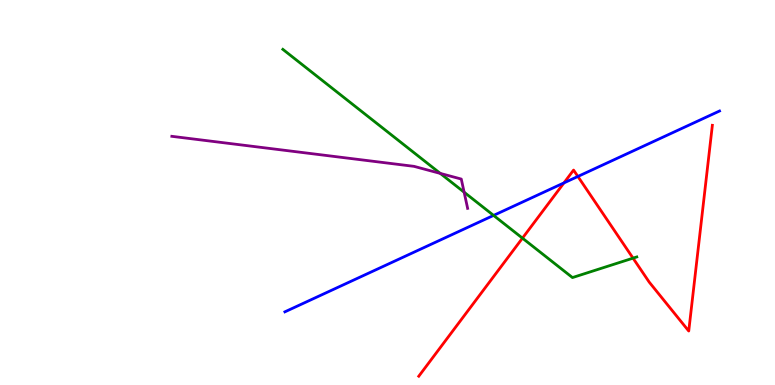[{'lines': ['blue', 'red'], 'intersections': [{'x': 7.28, 'y': 5.25}, {'x': 7.46, 'y': 5.42}]}, {'lines': ['green', 'red'], 'intersections': [{'x': 6.74, 'y': 3.81}, {'x': 8.17, 'y': 3.29}]}, {'lines': ['purple', 'red'], 'intersections': []}, {'lines': ['blue', 'green'], 'intersections': [{'x': 6.37, 'y': 4.4}]}, {'lines': ['blue', 'purple'], 'intersections': []}, {'lines': ['green', 'purple'], 'intersections': [{'x': 5.68, 'y': 5.5}, {'x': 5.99, 'y': 5.01}]}]